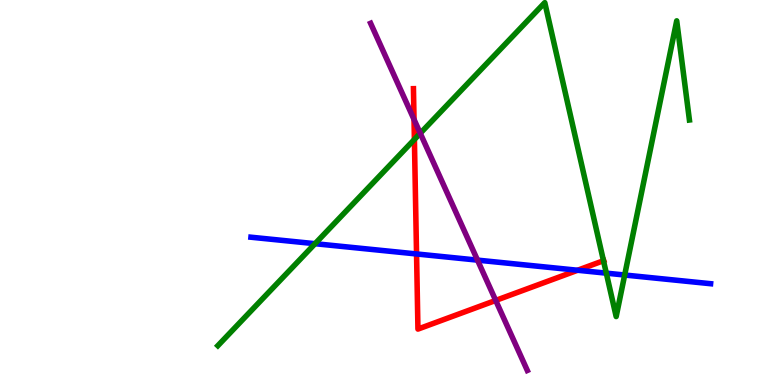[{'lines': ['blue', 'red'], 'intersections': [{'x': 5.37, 'y': 3.4}, {'x': 7.45, 'y': 2.98}]}, {'lines': ['green', 'red'], 'intersections': [{'x': 5.35, 'y': 6.38}, {'x': 7.79, 'y': 3.23}]}, {'lines': ['purple', 'red'], 'intersections': [{'x': 5.34, 'y': 6.9}, {'x': 6.4, 'y': 2.2}]}, {'lines': ['blue', 'green'], 'intersections': [{'x': 4.07, 'y': 3.67}, {'x': 7.82, 'y': 2.91}, {'x': 8.06, 'y': 2.86}]}, {'lines': ['blue', 'purple'], 'intersections': [{'x': 6.16, 'y': 3.24}]}, {'lines': ['green', 'purple'], 'intersections': [{'x': 5.42, 'y': 6.54}]}]